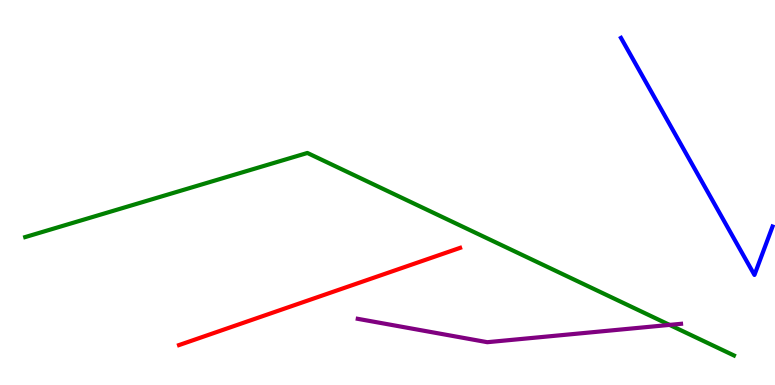[{'lines': ['blue', 'red'], 'intersections': []}, {'lines': ['green', 'red'], 'intersections': []}, {'lines': ['purple', 'red'], 'intersections': []}, {'lines': ['blue', 'green'], 'intersections': []}, {'lines': ['blue', 'purple'], 'intersections': []}, {'lines': ['green', 'purple'], 'intersections': [{'x': 8.64, 'y': 1.56}]}]